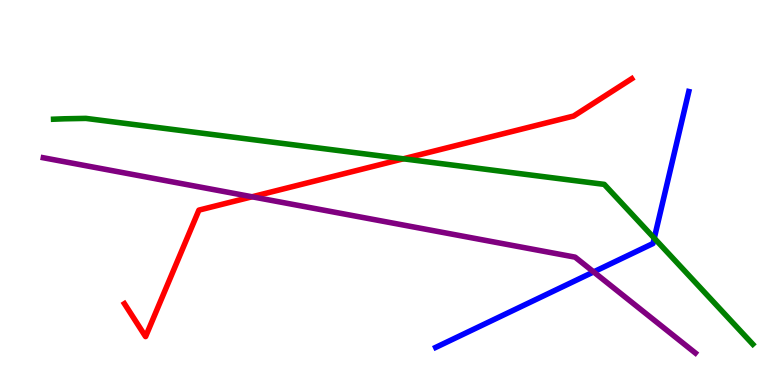[{'lines': ['blue', 'red'], 'intersections': []}, {'lines': ['green', 'red'], 'intersections': [{'x': 5.2, 'y': 5.88}]}, {'lines': ['purple', 'red'], 'intersections': [{'x': 3.25, 'y': 4.89}]}, {'lines': ['blue', 'green'], 'intersections': [{'x': 8.44, 'y': 3.81}]}, {'lines': ['blue', 'purple'], 'intersections': [{'x': 7.66, 'y': 2.94}]}, {'lines': ['green', 'purple'], 'intersections': []}]